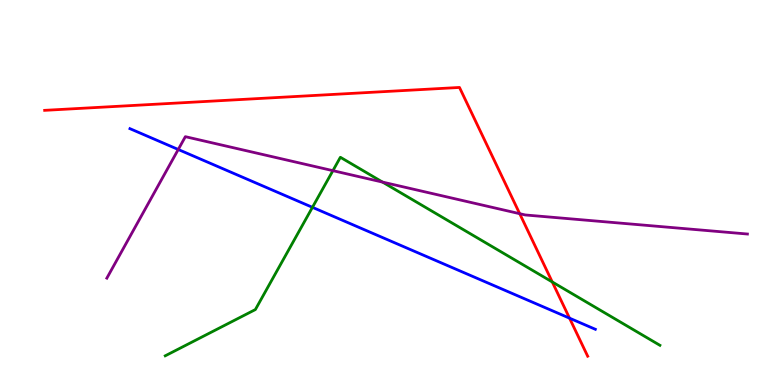[{'lines': ['blue', 'red'], 'intersections': [{'x': 7.35, 'y': 1.74}]}, {'lines': ['green', 'red'], 'intersections': [{'x': 7.13, 'y': 2.68}]}, {'lines': ['purple', 'red'], 'intersections': [{'x': 6.71, 'y': 4.45}]}, {'lines': ['blue', 'green'], 'intersections': [{'x': 4.03, 'y': 4.61}]}, {'lines': ['blue', 'purple'], 'intersections': [{'x': 2.3, 'y': 6.12}]}, {'lines': ['green', 'purple'], 'intersections': [{'x': 4.3, 'y': 5.57}, {'x': 4.94, 'y': 5.27}]}]